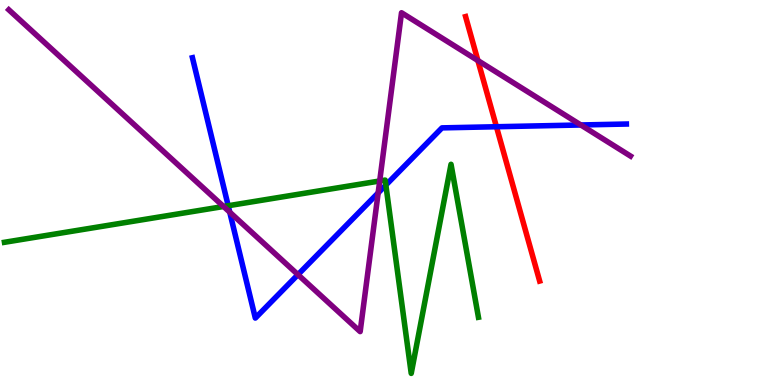[{'lines': ['blue', 'red'], 'intersections': [{'x': 6.41, 'y': 6.71}]}, {'lines': ['green', 'red'], 'intersections': []}, {'lines': ['purple', 'red'], 'intersections': [{'x': 6.17, 'y': 8.43}]}, {'lines': ['blue', 'green'], 'intersections': [{'x': 2.94, 'y': 4.66}, {'x': 4.98, 'y': 5.19}]}, {'lines': ['blue', 'purple'], 'intersections': [{'x': 2.96, 'y': 4.49}, {'x': 3.84, 'y': 2.87}, {'x': 4.88, 'y': 4.99}, {'x': 7.49, 'y': 6.75}]}, {'lines': ['green', 'purple'], 'intersections': [{'x': 2.88, 'y': 4.64}, {'x': 4.9, 'y': 5.3}]}]